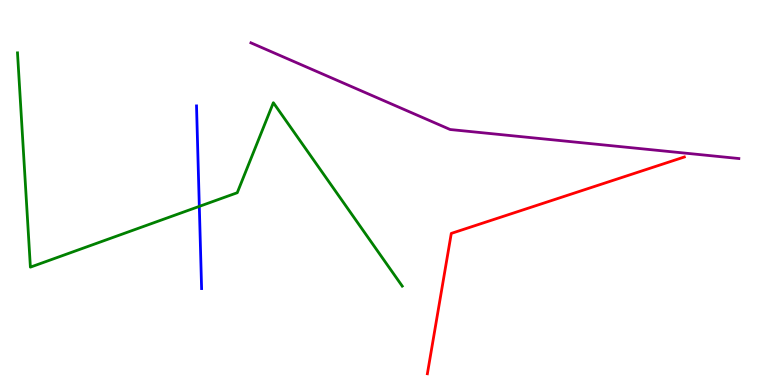[{'lines': ['blue', 'red'], 'intersections': []}, {'lines': ['green', 'red'], 'intersections': []}, {'lines': ['purple', 'red'], 'intersections': []}, {'lines': ['blue', 'green'], 'intersections': [{'x': 2.57, 'y': 4.64}]}, {'lines': ['blue', 'purple'], 'intersections': []}, {'lines': ['green', 'purple'], 'intersections': []}]